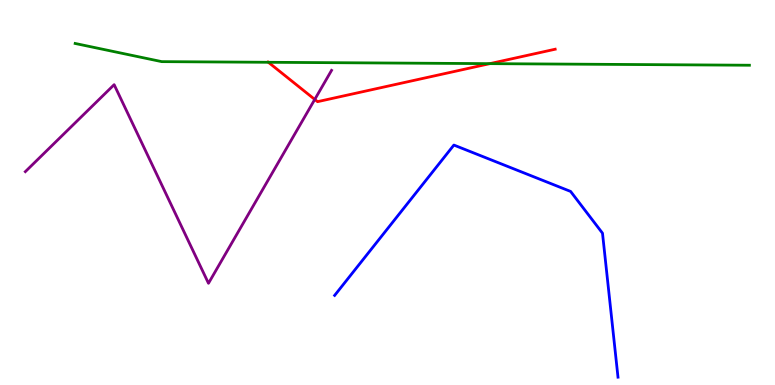[{'lines': ['blue', 'red'], 'intersections': []}, {'lines': ['green', 'red'], 'intersections': [{'x': 3.46, 'y': 8.38}, {'x': 6.32, 'y': 8.35}]}, {'lines': ['purple', 'red'], 'intersections': [{'x': 4.06, 'y': 7.42}]}, {'lines': ['blue', 'green'], 'intersections': []}, {'lines': ['blue', 'purple'], 'intersections': []}, {'lines': ['green', 'purple'], 'intersections': []}]